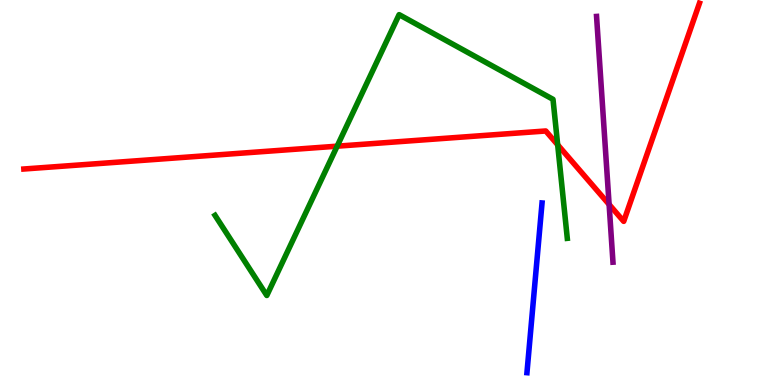[{'lines': ['blue', 'red'], 'intersections': []}, {'lines': ['green', 'red'], 'intersections': [{'x': 4.35, 'y': 6.2}, {'x': 7.2, 'y': 6.24}]}, {'lines': ['purple', 'red'], 'intersections': [{'x': 7.86, 'y': 4.69}]}, {'lines': ['blue', 'green'], 'intersections': []}, {'lines': ['blue', 'purple'], 'intersections': []}, {'lines': ['green', 'purple'], 'intersections': []}]